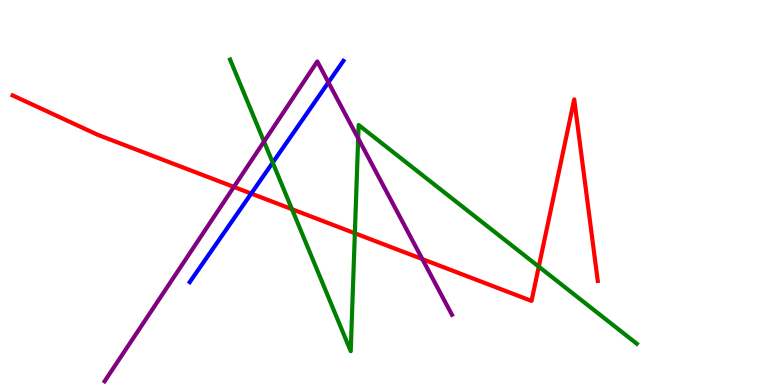[{'lines': ['blue', 'red'], 'intersections': [{'x': 3.24, 'y': 4.97}]}, {'lines': ['green', 'red'], 'intersections': [{'x': 3.77, 'y': 4.57}, {'x': 4.58, 'y': 3.94}, {'x': 6.95, 'y': 3.07}]}, {'lines': ['purple', 'red'], 'intersections': [{'x': 3.02, 'y': 5.14}, {'x': 5.45, 'y': 3.27}]}, {'lines': ['blue', 'green'], 'intersections': [{'x': 3.52, 'y': 5.78}]}, {'lines': ['blue', 'purple'], 'intersections': [{'x': 4.24, 'y': 7.86}]}, {'lines': ['green', 'purple'], 'intersections': [{'x': 3.41, 'y': 6.32}, {'x': 4.62, 'y': 6.41}]}]